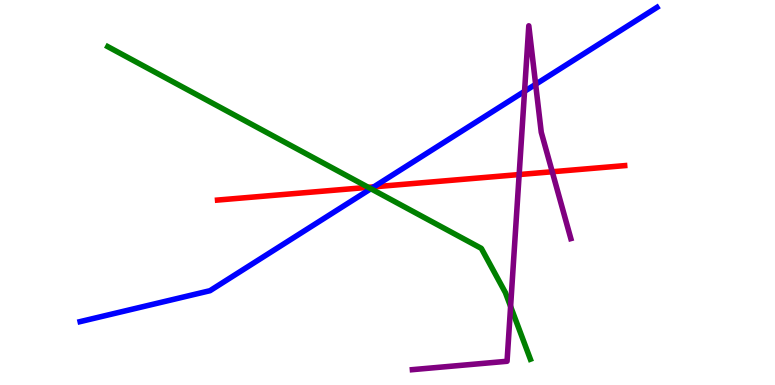[{'lines': ['blue', 'red'], 'intersections': [{'x': 4.82, 'y': 5.15}]}, {'lines': ['green', 'red'], 'intersections': [{'x': 4.75, 'y': 5.13}]}, {'lines': ['purple', 'red'], 'intersections': [{'x': 6.7, 'y': 5.47}, {'x': 7.13, 'y': 5.54}]}, {'lines': ['blue', 'green'], 'intersections': [{'x': 4.79, 'y': 5.1}]}, {'lines': ['blue', 'purple'], 'intersections': [{'x': 6.77, 'y': 7.63}, {'x': 6.91, 'y': 7.81}]}, {'lines': ['green', 'purple'], 'intersections': [{'x': 6.59, 'y': 2.04}]}]